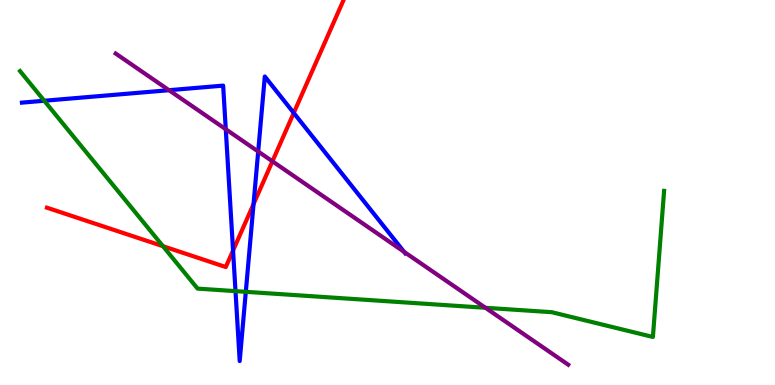[{'lines': ['blue', 'red'], 'intersections': [{'x': 3.01, 'y': 3.49}, {'x': 3.27, 'y': 4.7}, {'x': 3.79, 'y': 7.07}]}, {'lines': ['green', 'red'], 'intersections': [{'x': 2.1, 'y': 3.61}]}, {'lines': ['purple', 'red'], 'intersections': [{'x': 3.51, 'y': 5.81}]}, {'lines': ['blue', 'green'], 'intersections': [{'x': 0.571, 'y': 7.38}, {'x': 3.04, 'y': 2.44}, {'x': 3.17, 'y': 2.42}]}, {'lines': ['blue', 'purple'], 'intersections': [{'x': 2.18, 'y': 7.66}, {'x': 2.91, 'y': 6.64}, {'x': 3.33, 'y': 6.06}, {'x': 5.21, 'y': 3.46}]}, {'lines': ['green', 'purple'], 'intersections': [{'x': 6.26, 'y': 2.01}]}]